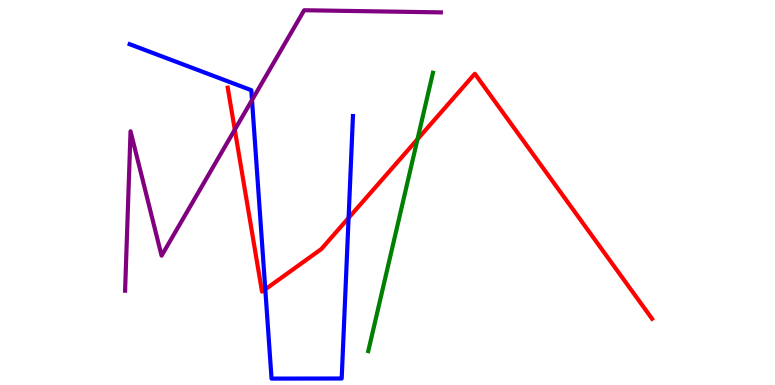[{'lines': ['blue', 'red'], 'intersections': [{'x': 3.42, 'y': 2.48}, {'x': 4.5, 'y': 4.34}]}, {'lines': ['green', 'red'], 'intersections': [{'x': 5.39, 'y': 6.38}]}, {'lines': ['purple', 'red'], 'intersections': [{'x': 3.03, 'y': 6.63}]}, {'lines': ['blue', 'green'], 'intersections': []}, {'lines': ['blue', 'purple'], 'intersections': [{'x': 3.25, 'y': 7.4}]}, {'lines': ['green', 'purple'], 'intersections': []}]